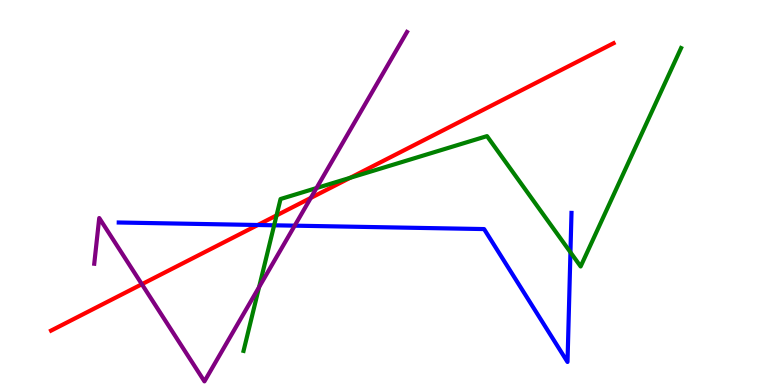[{'lines': ['blue', 'red'], 'intersections': [{'x': 3.33, 'y': 4.16}]}, {'lines': ['green', 'red'], 'intersections': [{'x': 3.57, 'y': 4.4}, {'x': 4.52, 'y': 5.38}]}, {'lines': ['purple', 'red'], 'intersections': [{'x': 1.83, 'y': 2.62}, {'x': 4.01, 'y': 4.86}]}, {'lines': ['blue', 'green'], 'intersections': [{'x': 3.54, 'y': 4.15}, {'x': 7.36, 'y': 3.45}]}, {'lines': ['blue', 'purple'], 'intersections': [{'x': 3.8, 'y': 4.14}]}, {'lines': ['green', 'purple'], 'intersections': [{'x': 3.34, 'y': 2.54}, {'x': 4.08, 'y': 5.12}]}]